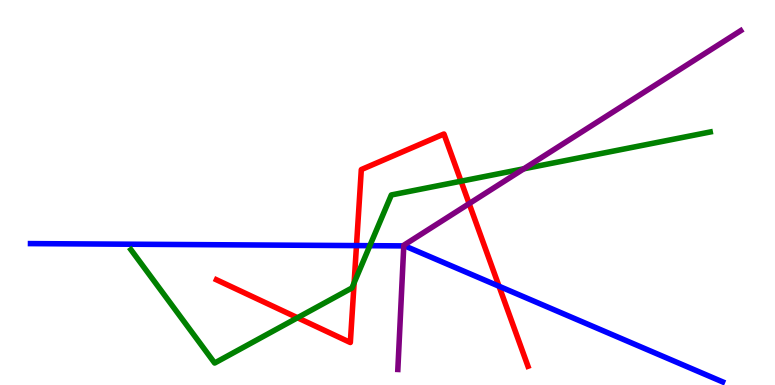[{'lines': ['blue', 'red'], 'intersections': [{'x': 4.6, 'y': 3.62}, {'x': 6.44, 'y': 2.57}]}, {'lines': ['green', 'red'], 'intersections': [{'x': 3.84, 'y': 1.75}, {'x': 4.57, 'y': 2.65}, {'x': 5.95, 'y': 5.29}]}, {'lines': ['purple', 'red'], 'intersections': [{'x': 6.05, 'y': 4.71}]}, {'lines': ['blue', 'green'], 'intersections': [{'x': 4.77, 'y': 3.62}]}, {'lines': ['blue', 'purple'], 'intersections': [{'x': 5.21, 'y': 3.61}]}, {'lines': ['green', 'purple'], 'intersections': [{'x': 6.76, 'y': 5.62}]}]